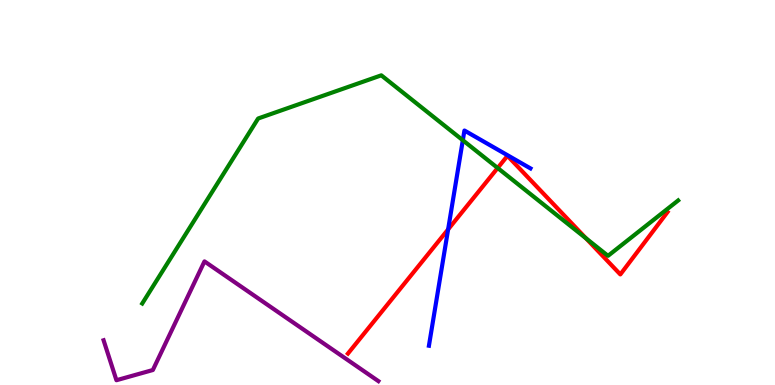[{'lines': ['blue', 'red'], 'intersections': [{'x': 5.78, 'y': 4.04}]}, {'lines': ['green', 'red'], 'intersections': [{'x': 6.42, 'y': 5.64}, {'x': 7.56, 'y': 3.81}]}, {'lines': ['purple', 'red'], 'intersections': []}, {'lines': ['blue', 'green'], 'intersections': [{'x': 5.97, 'y': 6.36}]}, {'lines': ['blue', 'purple'], 'intersections': []}, {'lines': ['green', 'purple'], 'intersections': []}]